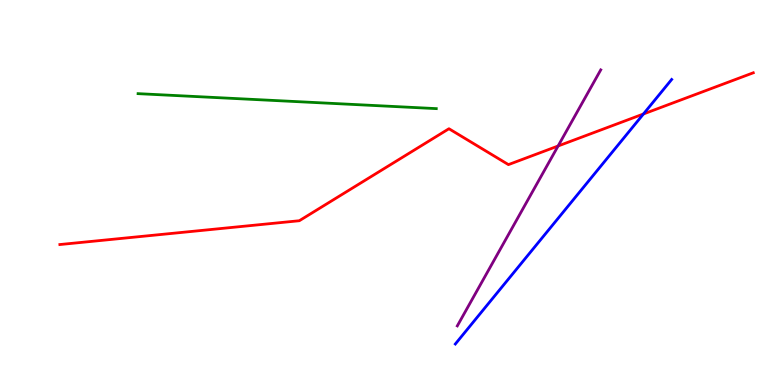[{'lines': ['blue', 'red'], 'intersections': [{'x': 8.3, 'y': 7.04}]}, {'lines': ['green', 'red'], 'intersections': []}, {'lines': ['purple', 'red'], 'intersections': [{'x': 7.2, 'y': 6.21}]}, {'lines': ['blue', 'green'], 'intersections': []}, {'lines': ['blue', 'purple'], 'intersections': []}, {'lines': ['green', 'purple'], 'intersections': []}]